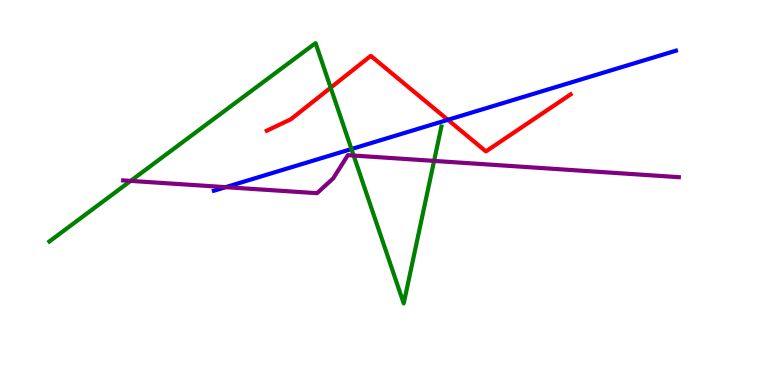[{'lines': ['blue', 'red'], 'intersections': [{'x': 5.78, 'y': 6.89}]}, {'lines': ['green', 'red'], 'intersections': [{'x': 4.27, 'y': 7.72}]}, {'lines': ['purple', 'red'], 'intersections': []}, {'lines': ['blue', 'green'], 'intersections': [{'x': 4.53, 'y': 6.13}]}, {'lines': ['blue', 'purple'], 'intersections': [{'x': 2.91, 'y': 5.14}]}, {'lines': ['green', 'purple'], 'intersections': [{'x': 1.69, 'y': 5.3}, {'x': 4.56, 'y': 5.96}, {'x': 5.6, 'y': 5.82}]}]